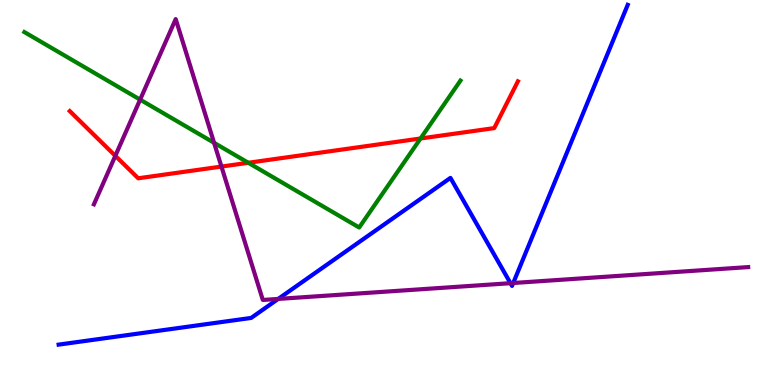[{'lines': ['blue', 'red'], 'intersections': []}, {'lines': ['green', 'red'], 'intersections': [{'x': 3.2, 'y': 5.77}, {'x': 5.43, 'y': 6.4}]}, {'lines': ['purple', 'red'], 'intersections': [{'x': 1.49, 'y': 5.95}, {'x': 2.86, 'y': 5.67}]}, {'lines': ['blue', 'green'], 'intersections': []}, {'lines': ['blue', 'purple'], 'intersections': [{'x': 3.59, 'y': 2.24}, {'x': 6.59, 'y': 2.64}, {'x': 6.62, 'y': 2.65}]}, {'lines': ['green', 'purple'], 'intersections': [{'x': 1.81, 'y': 7.41}, {'x': 2.76, 'y': 6.29}]}]